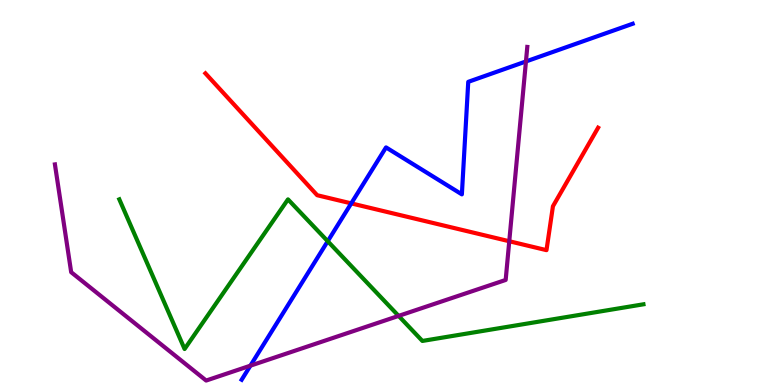[{'lines': ['blue', 'red'], 'intersections': [{'x': 4.53, 'y': 4.72}]}, {'lines': ['green', 'red'], 'intersections': []}, {'lines': ['purple', 'red'], 'intersections': [{'x': 6.57, 'y': 3.73}]}, {'lines': ['blue', 'green'], 'intersections': [{'x': 4.23, 'y': 3.73}]}, {'lines': ['blue', 'purple'], 'intersections': [{'x': 3.23, 'y': 0.502}, {'x': 6.79, 'y': 8.4}]}, {'lines': ['green', 'purple'], 'intersections': [{'x': 5.14, 'y': 1.79}]}]